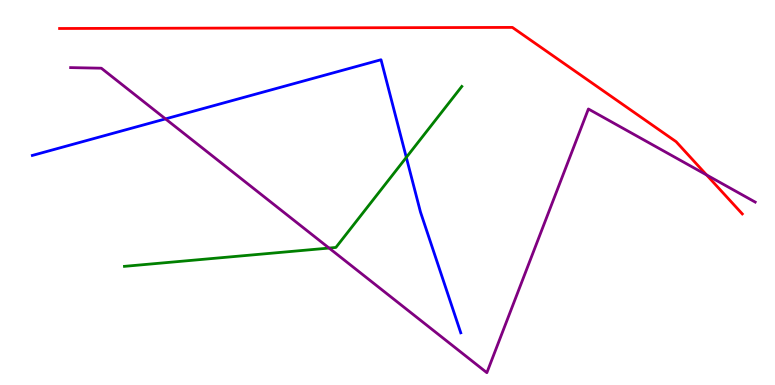[{'lines': ['blue', 'red'], 'intersections': []}, {'lines': ['green', 'red'], 'intersections': []}, {'lines': ['purple', 'red'], 'intersections': [{'x': 9.12, 'y': 5.46}]}, {'lines': ['blue', 'green'], 'intersections': [{'x': 5.24, 'y': 5.91}]}, {'lines': ['blue', 'purple'], 'intersections': [{'x': 2.14, 'y': 6.91}]}, {'lines': ['green', 'purple'], 'intersections': [{'x': 4.25, 'y': 3.56}]}]